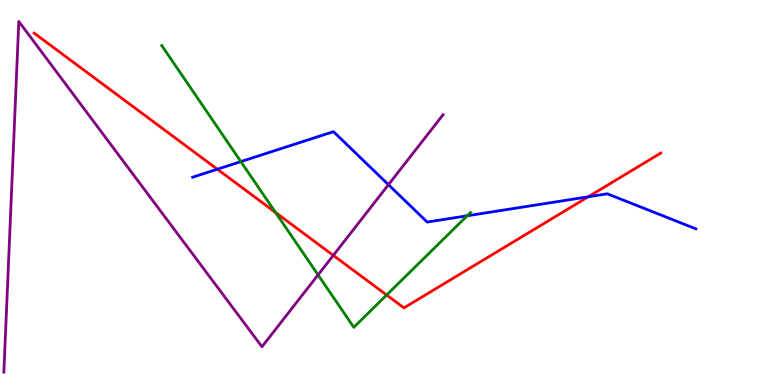[{'lines': ['blue', 'red'], 'intersections': [{'x': 2.8, 'y': 5.6}, {'x': 7.59, 'y': 4.89}]}, {'lines': ['green', 'red'], 'intersections': [{'x': 3.55, 'y': 4.48}, {'x': 4.99, 'y': 2.34}]}, {'lines': ['purple', 'red'], 'intersections': [{'x': 4.3, 'y': 3.37}]}, {'lines': ['blue', 'green'], 'intersections': [{'x': 3.11, 'y': 5.8}, {'x': 6.03, 'y': 4.39}]}, {'lines': ['blue', 'purple'], 'intersections': [{'x': 5.01, 'y': 5.2}]}, {'lines': ['green', 'purple'], 'intersections': [{'x': 4.1, 'y': 2.86}]}]